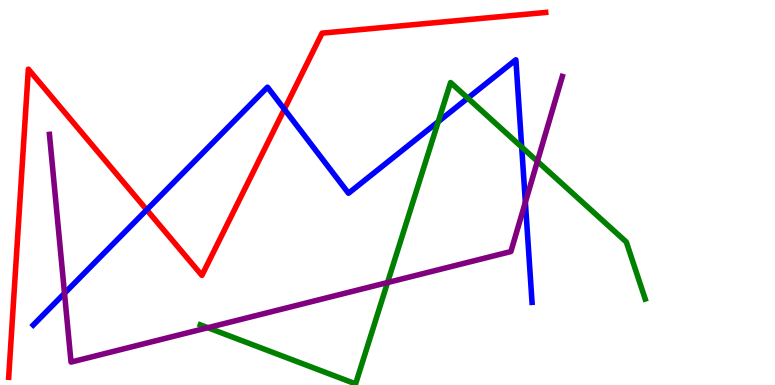[{'lines': ['blue', 'red'], 'intersections': [{'x': 1.89, 'y': 4.55}, {'x': 3.67, 'y': 7.16}]}, {'lines': ['green', 'red'], 'intersections': []}, {'lines': ['purple', 'red'], 'intersections': []}, {'lines': ['blue', 'green'], 'intersections': [{'x': 5.65, 'y': 6.84}, {'x': 6.04, 'y': 7.45}, {'x': 6.73, 'y': 6.18}]}, {'lines': ['blue', 'purple'], 'intersections': [{'x': 0.832, 'y': 2.38}, {'x': 6.78, 'y': 4.75}]}, {'lines': ['green', 'purple'], 'intersections': [{'x': 2.68, 'y': 1.49}, {'x': 5.0, 'y': 2.66}, {'x': 6.93, 'y': 5.81}]}]